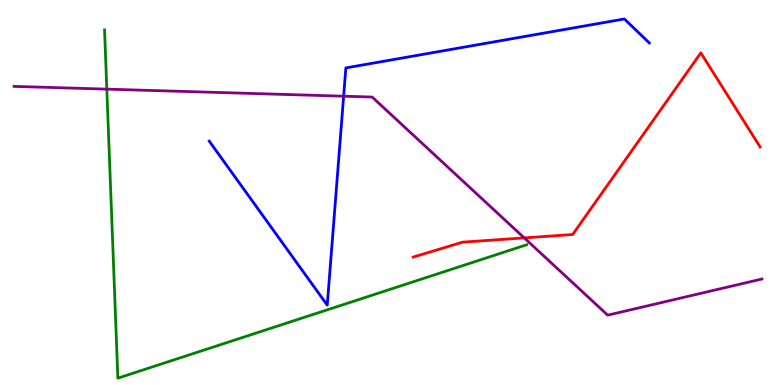[{'lines': ['blue', 'red'], 'intersections': []}, {'lines': ['green', 'red'], 'intersections': []}, {'lines': ['purple', 'red'], 'intersections': [{'x': 6.76, 'y': 3.82}]}, {'lines': ['blue', 'green'], 'intersections': []}, {'lines': ['blue', 'purple'], 'intersections': [{'x': 4.43, 'y': 7.5}]}, {'lines': ['green', 'purple'], 'intersections': [{'x': 1.38, 'y': 7.68}]}]